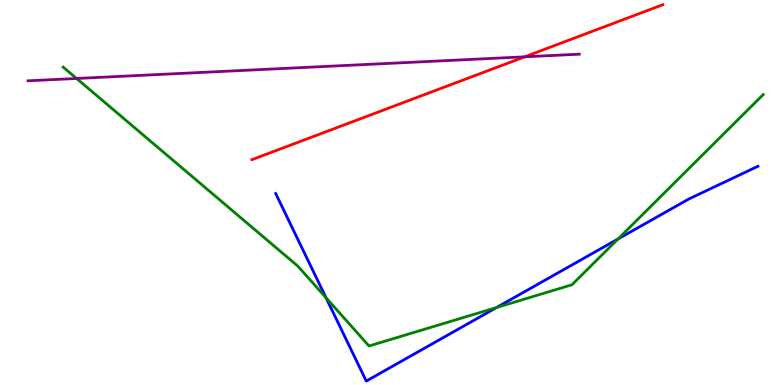[{'lines': ['blue', 'red'], 'intersections': []}, {'lines': ['green', 'red'], 'intersections': []}, {'lines': ['purple', 'red'], 'intersections': [{'x': 6.77, 'y': 8.52}]}, {'lines': ['blue', 'green'], 'intersections': [{'x': 4.21, 'y': 2.27}, {'x': 6.41, 'y': 2.01}, {'x': 7.97, 'y': 3.79}]}, {'lines': ['blue', 'purple'], 'intersections': []}, {'lines': ['green', 'purple'], 'intersections': [{'x': 0.988, 'y': 7.96}]}]